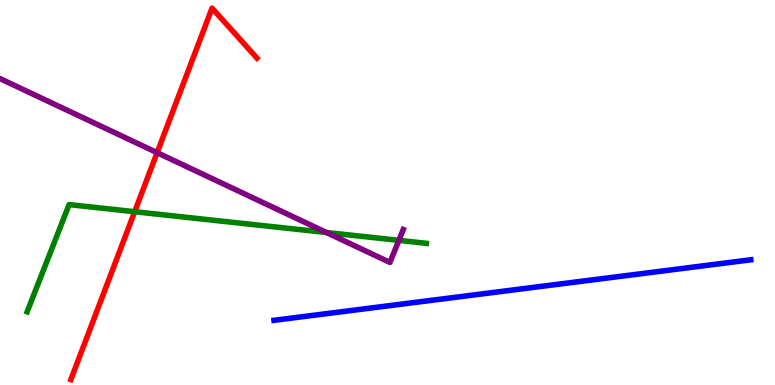[{'lines': ['blue', 'red'], 'intersections': []}, {'lines': ['green', 'red'], 'intersections': [{'x': 1.74, 'y': 4.5}]}, {'lines': ['purple', 'red'], 'intersections': [{'x': 2.03, 'y': 6.03}]}, {'lines': ['blue', 'green'], 'intersections': []}, {'lines': ['blue', 'purple'], 'intersections': []}, {'lines': ['green', 'purple'], 'intersections': [{'x': 4.21, 'y': 3.96}, {'x': 5.15, 'y': 3.76}]}]